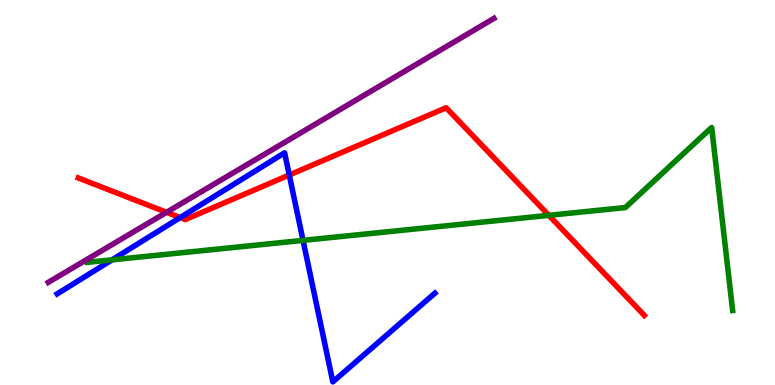[{'lines': ['blue', 'red'], 'intersections': [{'x': 2.32, 'y': 4.35}, {'x': 3.73, 'y': 5.45}]}, {'lines': ['green', 'red'], 'intersections': [{'x': 7.08, 'y': 4.41}]}, {'lines': ['purple', 'red'], 'intersections': [{'x': 2.15, 'y': 4.49}]}, {'lines': ['blue', 'green'], 'intersections': [{'x': 1.45, 'y': 3.25}, {'x': 3.91, 'y': 3.76}]}, {'lines': ['blue', 'purple'], 'intersections': []}, {'lines': ['green', 'purple'], 'intersections': []}]